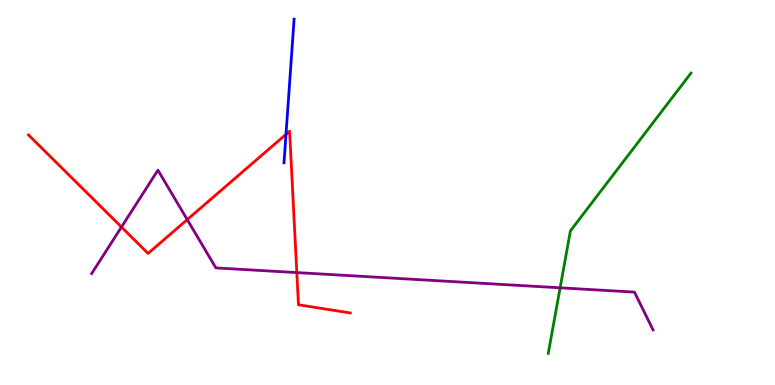[{'lines': ['blue', 'red'], 'intersections': [{'x': 3.69, 'y': 6.51}]}, {'lines': ['green', 'red'], 'intersections': []}, {'lines': ['purple', 'red'], 'intersections': [{'x': 1.57, 'y': 4.1}, {'x': 2.42, 'y': 4.3}, {'x': 3.83, 'y': 2.92}]}, {'lines': ['blue', 'green'], 'intersections': []}, {'lines': ['blue', 'purple'], 'intersections': []}, {'lines': ['green', 'purple'], 'intersections': [{'x': 7.23, 'y': 2.52}]}]